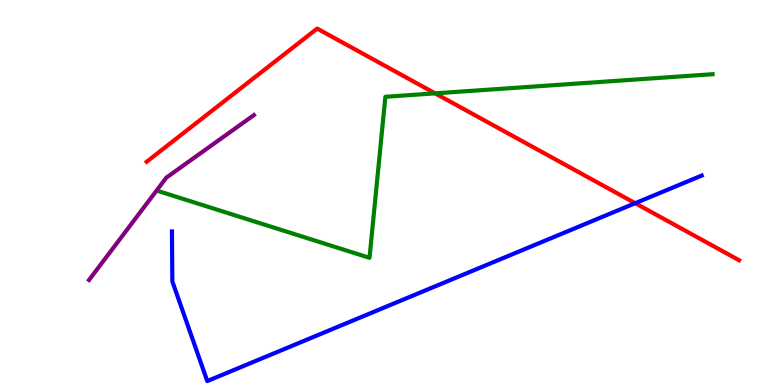[{'lines': ['blue', 'red'], 'intersections': [{'x': 8.2, 'y': 4.72}]}, {'lines': ['green', 'red'], 'intersections': [{'x': 5.61, 'y': 7.58}]}, {'lines': ['purple', 'red'], 'intersections': []}, {'lines': ['blue', 'green'], 'intersections': []}, {'lines': ['blue', 'purple'], 'intersections': []}, {'lines': ['green', 'purple'], 'intersections': []}]